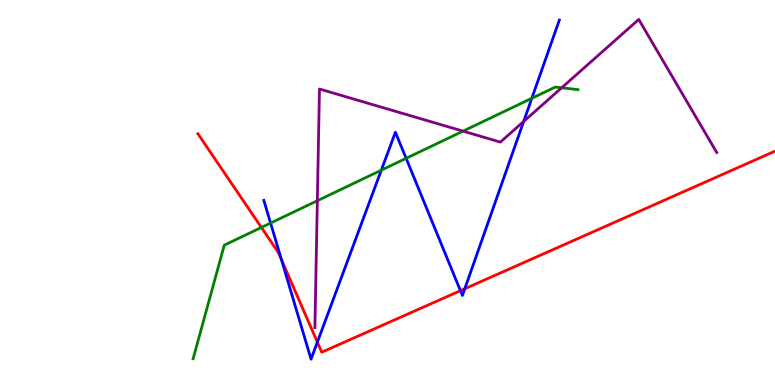[{'lines': ['blue', 'red'], 'intersections': [{'x': 3.63, 'y': 3.26}, {'x': 4.09, 'y': 1.11}, {'x': 5.94, 'y': 2.45}, {'x': 6.0, 'y': 2.5}]}, {'lines': ['green', 'red'], 'intersections': [{'x': 3.37, 'y': 4.09}]}, {'lines': ['purple', 'red'], 'intersections': []}, {'lines': ['blue', 'green'], 'intersections': [{'x': 3.49, 'y': 4.21}, {'x': 4.92, 'y': 5.58}, {'x': 5.24, 'y': 5.89}, {'x': 6.86, 'y': 7.45}]}, {'lines': ['blue', 'purple'], 'intersections': [{'x': 6.76, 'y': 6.85}]}, {'lines': ['green', 'purple'], 'intersections': [{'x': 4.09, 'y': 4.79}, {'x': 5.97, 'y': 6.59}, {'x': 7.25, 'y': 7.72}]}]